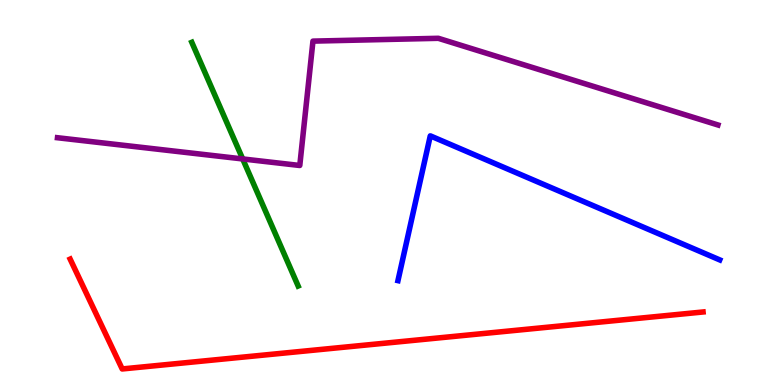[{'lines': ['blue', 'red'], 'intersections': []}, {'lines': ['green', 'red'], 'intersections': []}, {'lines': ['purple', 'red'], 'intersections': []}, {'lines': ['blue', 'green'], 'intersections': []}, {'lines': ['blue', 'purple'], 'intersections': []}, {'lines': ['green', 'purple'], 'intersections': [{'x': 3.13, 'y': 5.87}]}]